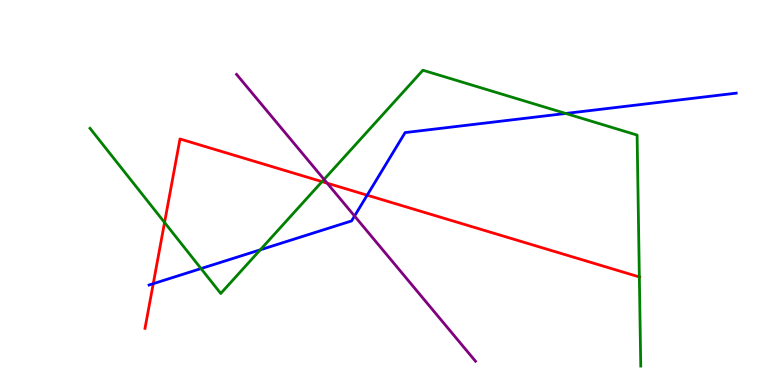[{'lines': ['blue', 'red'], 'intersections': [{'x': 1.98, 'y': 2.63}, {'x': 4.74, 'y': 4.93}]}, {'lines': ['green', 'red'], 'intersections': [{'x': 2.12, 'y': 4.22}, {'x': 4.16, 'y': 5.28}, {'x': 8.25, 'y': 2.81}]}, {'lines': ['purple', 'red'], 'intersections': [{'x': 4.22, 'y': 5.24}]}, {'lines': ['blue', 'green'], 'intersections': [{'x': 2.59, 'y': 3.02}, {'x': 3.36, 'y': 3.51}, {'x': 7.3, 'y': 7.05}]}, {'lines': ['blue', 'purple'], 'intersections': [{'x': 4.57, 'y': 4.39}]}, {'lines': ['green', 'purple'], 'intersections': [{'x': 4.18, 'y': 5.34}]}]